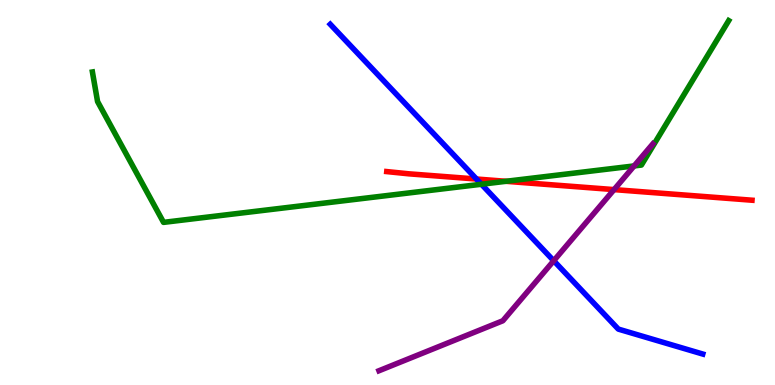[{'lines': ['blue', 'red'], 'intersections': [{'x': 6.15, 'y': 5.35}]}, {'lines': ['green', 'red'], 'intersections': [{'x': 6.53, 'y': 5.29}]}, {'lines': ['purple', 'red'], 'intersections': [{'x': 7.92, 'y': 5.08}]}, {'lines': ['blue', 'green'], 'intersections': [{'x': 6.21, 'y': 5.21}]}, {'lines': ['blue', 'purple'], 'intersections': [{'x': 7.14, 'y': 3.23}]}, {'lines': ['green', 'purple'], 'intersections': [{'x': 8.18, 'y': 5.69}]}]